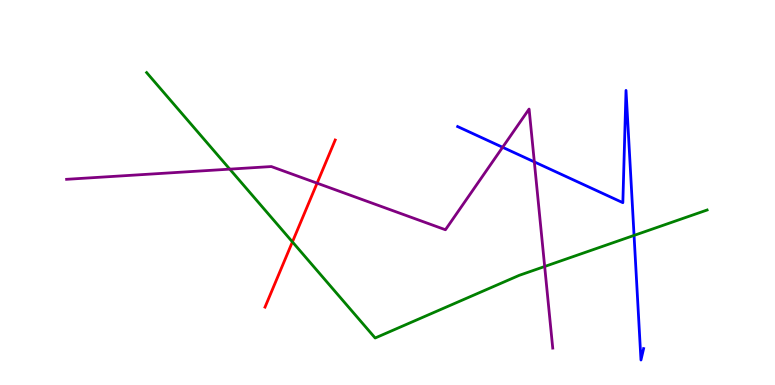[{'lines': ['blue', 'red'], 'intersections': []}, {'lines': ['green', 'red'], 'intersections': [{'x': 3.77, 'y': 3.72}]}, {'lines': ['purple', 'red'], 'intersections': [{'x': 4.09, 'y': 5.24}]}, {'lines': ['blue', 'green'], 'intersections': [{'x': 8.18, 'y': 3.89}]}, {'lines': ['blue', 'purple'], 'intersections': [{'x': 6.49, 'y': 6.17}, {'x': 6.89, 'y': 5.79}]}, {'lines': ['green', 'purple'], 'intersections': [{'x': 2.96, 'y': 5.61}, {'x': 7.03, 'y': 3.08}]}]